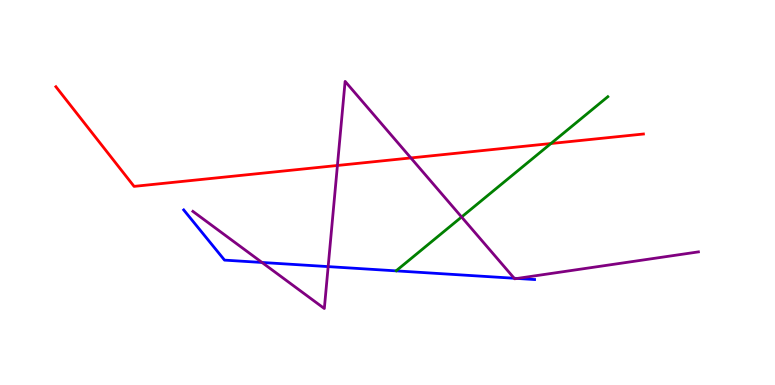[{'lines': ['blue', 'red'], 'intersections': []}, {'lines': ['green', 'red'], 'intersections': [{'x': 7.11, 'y': 6.27}]}, {'lines': ['purple', 'red'], 'intersections': [{'x': 4.35, 'y': 5.7}, {'x': 5.3, 'y': 5.9}]}, {'lines': ['blue', 'green'], 'intersections': []}, {'lines': ['blue', 'purple'], 'intersections': [{'x': 3.38, 'y': 3.18}, {'x': 4.23, 'y': 3.08}, {'x': 6.63, 'y': 2.77}, {'x': 6.67, 'y': 2.77}]}, {'lines': ['green', 'purple'], 'intersections': [{'x': 5.96, 'y': 4.36}]}]